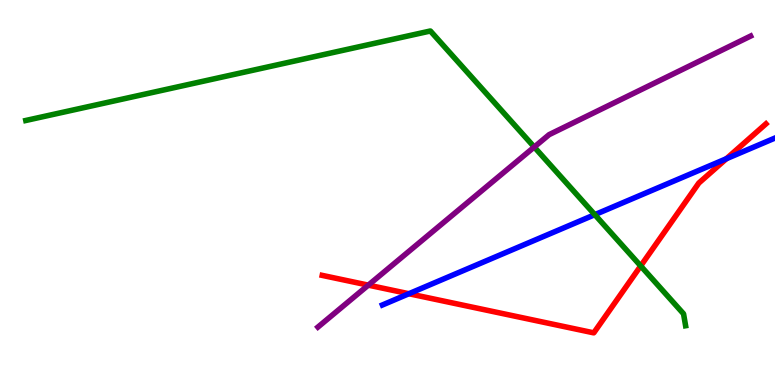[{'lines': ['blue', 'red'], 'intersections': [{'x': 5.28, 'y': 2.37}, {'x': 9.37, 'y': 5.88}]}, {'lines': ['green', 'red'], 'intersections': [{'x': 8.27, 'y': 3.09}]}, {'lines': ['purple', 'red'], 'intersections': [{'x': 4.75, 'y': 2.59}]}, {'lines': ['blue', 'green'], 'intersections': [{'x': 7.67, 'y': 4.42}]}, {'lines': ['blue', 'purple'], 'intersections': []}, {'lines': ['green', 'purple'], 'intersections': [{'x': 6.89, 'y': 6.18}]}]